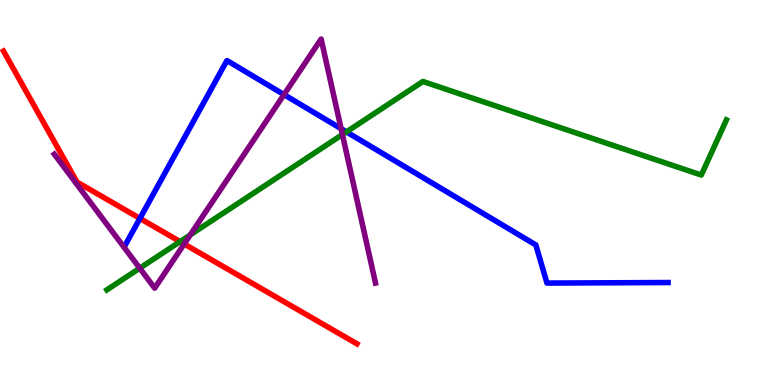[{'lines': ['blue', 'red'], 'intersections': [{'x': 1.81, 'y': 4.33}]}, {'lines': ['green', 'red'], 'intersections': [{'x': 2.32, 'y': 3.72}]}, {'lines': ['purple', 'red'], 'intersections': [{'x': 2.38, 'y': 3.66}]}, {'lines': ['blue', 'green'], 'intersections': [{'x': 4.47, 'y': 6.57}]}, {'lines': ['blue', 'purple'], 'intersections': [{'x': 3.66, 'y': 7.54}, {'x': 4.4, 'y': 6.66}]}, {'lines': ['green', 'purple'], 'intersections': [{'x': 1.8, 'y': 3.03}, {'x': 2.46, 'y': 3.9}, {'x': 4.42, 'y': 6.5}]}]